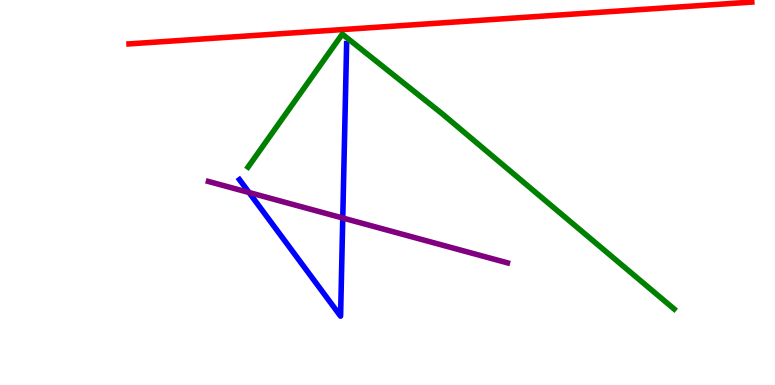[{'lines': ['blue', 'red'], 'intersections': []}, {'lines': ['green', 'red'], 'intersections': []}, {'lines': ['purple', 'red'], 'intersections': []}, {'lines': ['blue', 'green'], 'intersections': []}, {'lines': ['blue', 'purple'], 'intersections': [{'x': 3.21, 'y': 5.0}, {'x': 4.42, 'y': 4.34}]}, {'lines': ['green', 'purple'], 'intersections': []}]